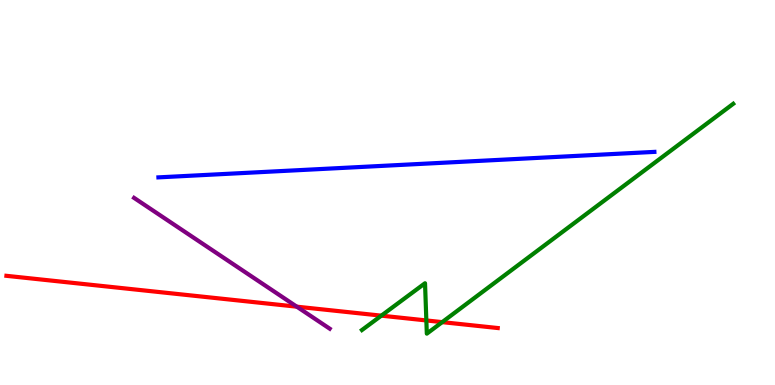[{'lines': ['blue', 'red'], 'intersections': []}, {'lines': ['green', 'red'], 'intersections': [{'x': 4.92, 'y': 1.8}, {'x': 5.5, 'y': 1.68}, {'x': 5.71, 'y': 1.63}]}, {'lines': ['purple', 'red'], 'intersections': [{'x': 3.83, 'y': 2.03}]}, {'lines': ['blue', 'green'], 'intersections': []}, {'lines': ['blue', 'purple'], 'intersections': []}, {'lines': ['green', 'purple'], 'intersections': []}]